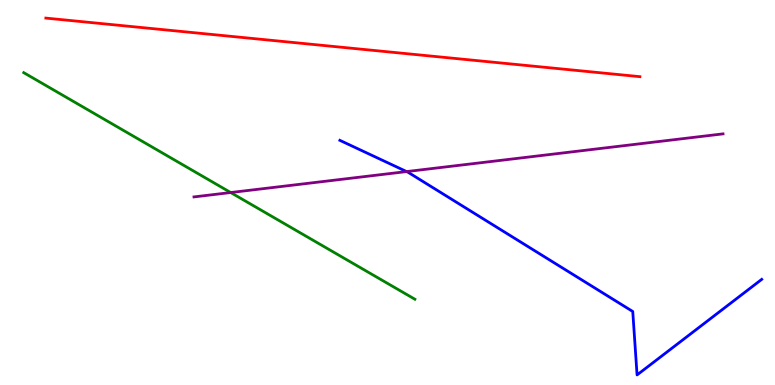[{'lines': ['blue', 'red'], 'intersections': []}, {'lines': ['green', 'red'], 'intersections': []}, {'lines': ['purple', 'red'], 'intersections': []}, {'lines': ['blue', 'green'], 'intersections': []}, {'lines': ['blue', 'purple'], 'intersections': [{'x': 5.25, 'y': 5.54}]}, {'lines': ['green', 'purple'], 'intersections': [{'x': 2.98, 'y': 5.0}]}]